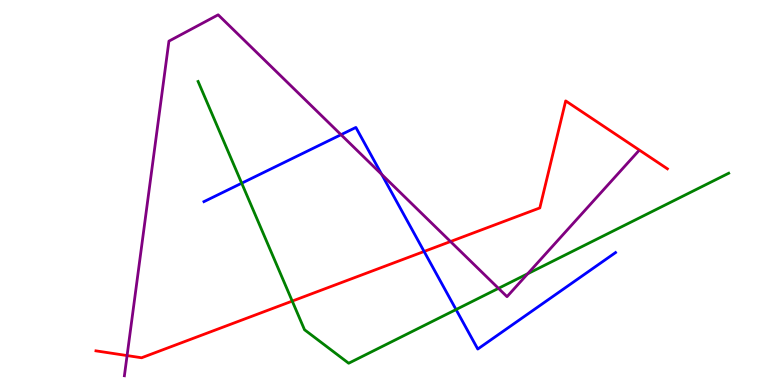[{'lines': ['blue', 'red'], 'intersections': [{'x': 5.47, 'y': 3.47}]}, {'lines': ['green', 'red'], 'intersections': [{'x': 3.77, 'y': 2.18}]}, {'lines': ['purple', 'red'], 'intersections': [{'x': 1.64, 'y': 0.764}, {'x': 5.81, 'y': 3.73}]}, {'lines': ['blue', 'green'], 'intersections': [{'x': 3.12, 'y': 5.24}, {'x': 5.88, 'y': 1.96}]}, {'lines': ['blue', 'purple'], 'intersections': [{'x': 4.4, 'y': 6.5}, {'x': 4.93, 'y': 5.47}]}, {'lines': ['green', 'purple'], 'intersections': [{'x': 6.43, 'y': 2.51}, {'x': 6.81, 'y': 2.89}]}]